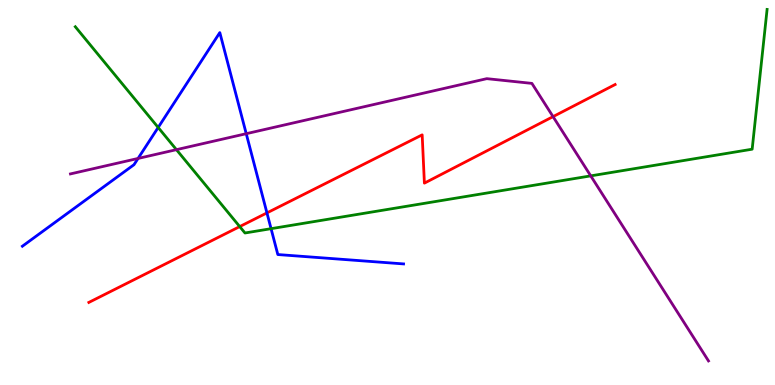[{'lines': ['blue', 'red'], 'intersections': [{'x': 3.44, 'y': 4.47}]}, {'lines': ['green', 'red'], 'intersections': [{'x': 3.09, 'y': 4.11}]}, {'lines': ['purple', 'red'], 'intersections': [{'x': 7.14, 'y': 6.97}]}, {'lines': ['blue', 'green'], 'intersections': [{'x': 2.04, 'y': 6.69}, {'x': 3.5, 'y': 4.06}]}, {'lines': ['blue', 'purple'], 'intersections': [{'x': 1.78, 'y': 5.88}, {'x': 3.18, 'y': 6.53}]}, {'lines': ['green', 'purple'], 'intersections': [{'x': 2.28, 'y': 6.11}, {'x': 7.62, 'y': 5.43}]}]